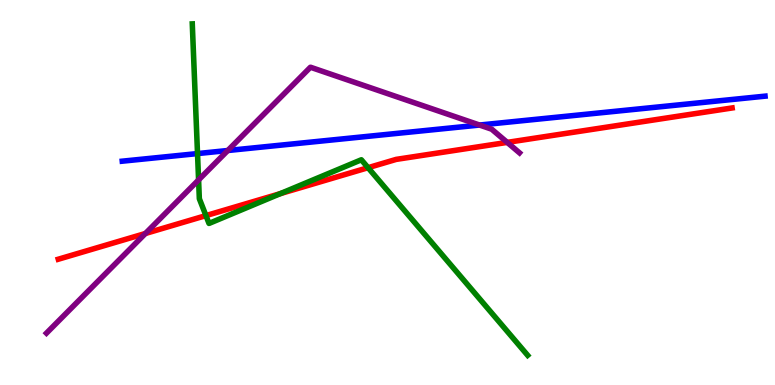[{'lines': ['blue', 'red'], 'intersections': []}, {'lines': ['green', 'red'], 'intersections': [{'x': 2.66, 'y': 4.4}, {'x': 3.62, 'y': 4.97}, {'x': 4.75, 'y': 5.64}]}, {'lines': ['purple', 'red'], 'intersections': [{'x': 1.88, 'y': 3.94}, {'x': 6.54, 'y': 6.3}]}, {'lines': ['blue', 'green'], 'intersections': [{'x': 2.55, 'y': 6.01}]}, {'lines': ['blue', 'purple'], 'intersections': [{'x': 2.94, 'y': 6.09}, {'x': 6.19, 'y': 6.75}]}, {'lines': ['green', 'purple'], 'intersections': [{'x': 2.56, 'y': 5.33}]}]